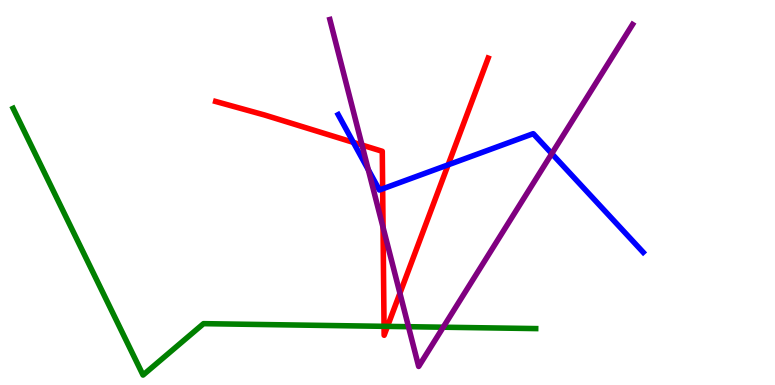[{'lines': ['blue', 'red'], 'intersections': [{'x': 4.56, 'y': 6.3}, {'x': 4.94, 'y': 5.1}, {'x': 5.78, 'y': 5.72}]}, {'lines': ['green', 'red'], 'intersections': [{'x': 4.96, 'y': 1.52}, {'x': 5.0, 'y': 1.52}]}, {'lines': ['purple', 'red'], 'intersections': [{'x': 4.67, 'y': 6.23}, {'x': 4.94, 'y': 4.1}, {'x': 5.16, 'y': 2.38}]}, {'lines': ['blue', 'green'], 'intersections': []}, {'lines': ['blue', 'purple'], 'intersections': [{'x': 4.75, 'y': 5.59}, {'x': 7.12, 'y': 6.01}]}, {'lines': ['green', 'purple'], 'intersections': [{'x': 5.27, 'y': 1.51}, {'x': 5.72, 'y': 1.5}]}]